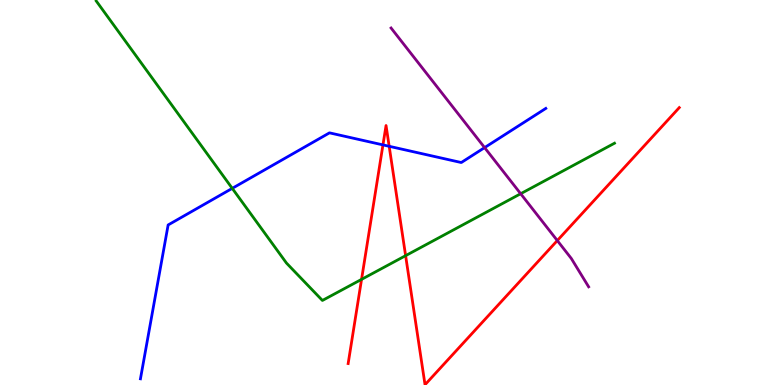[{'lines': ['blue', 'red'], 'intersections': [{'x': 4.94, 'y': 6.24}, {'x': 5.02, 'y': 6.2}]}, {'lines': ['green', 'red'], 'intersections': [{'x': 4.67, 'y': 2.74}, {'x': 5.23, 'y': 3.36}]}, {'lines': ['purple', 'red'], 'intersections': [{'x': 7.19, 'y': 3.75}]}, {'lines': ['blue', 'green'], 'intersections': [{'x': 3.0, 'y': 5.11}]}, {'lines': ['blue', 'purple'], 'intersections': [{'x': 6.25, 'y': 6.17}]}, {'lines': ['green', 'purple'], 'intersections': [{'x': 6.72, 'y': 4.97}]}]